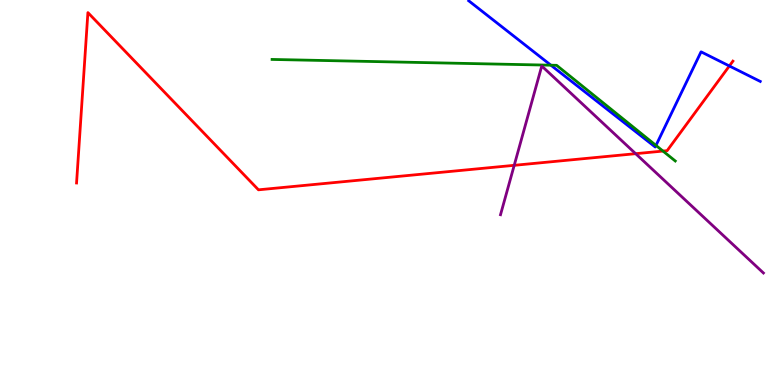[{'lines': ['blue', 'red'], 'intersections': [{'x': 9.41, 'y': 8.29}]}, {'lines': ['green', 'red'], 'intersections': [{'x': 8.55, 'y': 6.08}]}, {'lines': ['purple', 'red'], 'intersections': [{'x': 6.64, 'y': 5.71}, {'x': 8.2, 'y': 6.01}]}, {'lines': ['blue', 'green'], 'intersections': [{'x': 7.11, 'y': 8.31}, {'x': 8.46, 'y': 6.22}]}, {'lines': ['blue', 'purple'], 'intersections': []}, {'lines': ['green', 'purple'], 'intersections': []}]